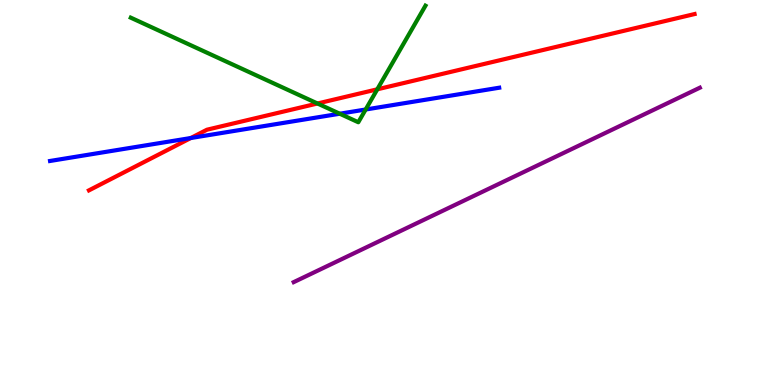[{'lines': ['blue', 'red'], 'intersections': [{'x': 2.46, 'y': 6.41}]}, {'lines': ['green', 'red'], 'intersections': [{'x': 4.1, 'y': 7.31}, {'x': 4.87, 'y': 7.68}]}, {'lines': ['purple', 'red'], 'intersections': []}, {'lines': ['blue', 'green'], 'intersections': [{'x': 4.38, 'y': 7.05}, {'x': 4.72, 'y': 7.16}]}, {'lines': ['blue', 'purple'], 'intersections': []}, {'lines': ['green', 'purple'], 'intersections': []}]